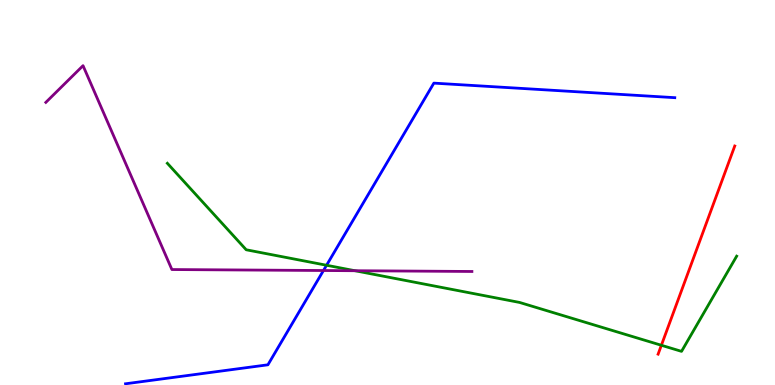[{'lines': ['blue', 'red'], 'intersections': []}, {'lines': ['green', 'red'], 'intersections': [{'x': 8.53, 'y': 1.03}]}, {'lines': ['purple', 'red'], 'intersections': []}, {'lines': ['blue', 'green'], 'intersections': [{'x': 4.21, 'y': 3.11}]}, {'lines': ['blue', 'purple'], 'intersections': [{'x': 4.17, 'y': 2.97}]}, {'lines': ['green', 'purple'], 'intersections': [{'x': 4.58, 'y': 2.97}]}]